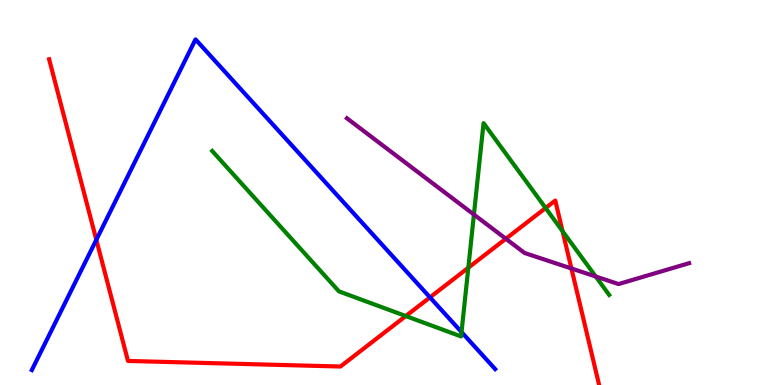[{'lines': ['blue', 'red'], 'intersections': [{'x': 1.24, 'y': 3.77}, {'x': 5.55, 'y': 2.28}]}, {'lines': ['green', 'red'], 'intersections': [{'x': 5.24, 'y': 1.79}, {'x': 6.04, 'y': 3.05}, {'x': 7.04, 'y': 4.6}, {'x': 7.26, 'y': 4.0}]}, {'lines': ['purple', 'red'], 'intersections': [{'x': 6.53, 'y': 3.8}, {'x': 7.37, 'y': 3.03}]}, {'lines': ['blue', 'green'], 'intersections': [{'x': 5.96, 'y': 1.37}]}, {'lines': ['blue', 'purple'], 'intersections': []}, {'lines': ['green', 'purple'], 'intersections': [{'x': 6.12, 'y': 4.43}, {'x': 7.69, 'y': 2.82}]}]